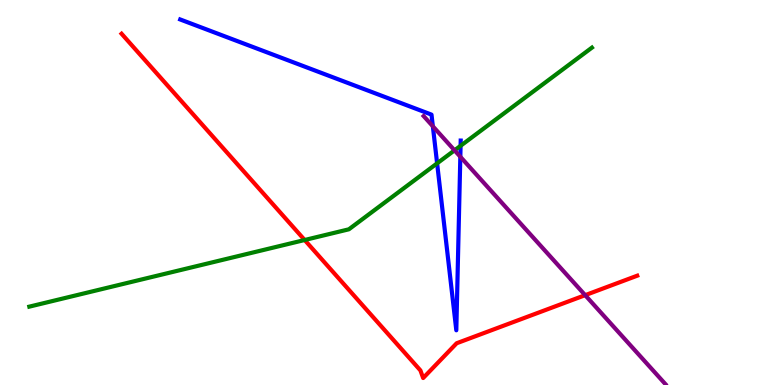[{'lines': ['blue', 'red'], 'intersections': []}, {'lines': ['green', 'red'], 'intersections': [{'x': 3.93, 'y': 3.77}]}, {'lines': ['purple', 'red'], 'intersections': [{'x': 7.55, 'y': 2.33}]}, {'lines': ['blue', 'green'], 'intersections': [{'x': 5.64, 'y': 5.76}, {'x': 5.94, 'y': 6.21}]}, {'lines': ['blue', 'purple'], 'intersections': [{'x': 5.59, 'y': 6.72}, {'x': 5.94, 'y': 5.93}]}, {'lines': ['green', 'purple'], 'intersections': [{'x': 5.86, 'y': 6.1}]}]